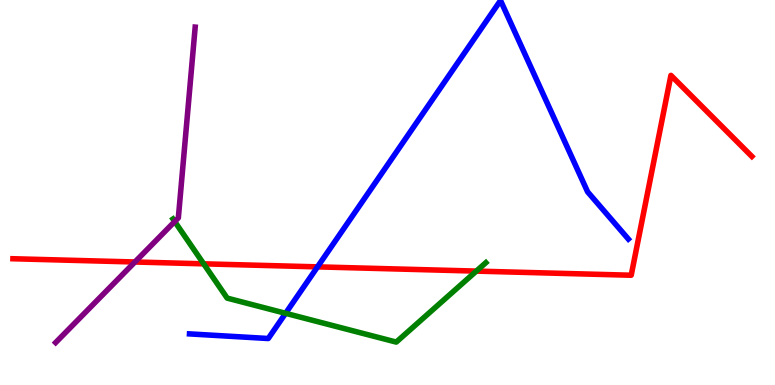[{'lines': ['blue', 'red'], 'intersections': [{'x': 4.1, 'y': 3.07}]}, {'lines': ['green', 'red'], 'intersections': [{'x': 2.63, 'y': 3.15}, {'x': 6.15, 'y': 2.96}]}, {'lines': ['purple', 'red'], 'intersections': [{'x': 1.74, 'y': 3.19}]}, {'lines': ['blue', 'green'], 'intersections': [{'x': 3.68, 'y': 1.86}]}, {'lines': ['blue', 'purple'], 'intersections': []}, {'lines': ['green', 'purple'], 'intersections': [{'x': 2.25, 'y': 4.25}]}]